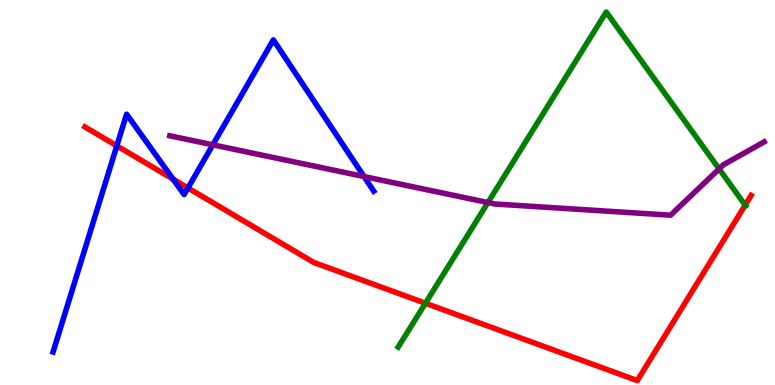[{'lines': ['blue', 'red'], 'intersections': [{'x': 1.51, 'y': 6.21}, {'x': 2.23, 'y': 5.35}, {'x': 2.43, 'y': 5.12}]}, {'lines': ['green', 'red'], 'intersections': [{'x': 5.49, 'y': 2.12}, {'x': 9.62, 'y': 4.67}]}, {'lines': ['purple', 'red'], 'intersections': []}, {'lines': ['blue', 'green'], 'intersections': []}, {'lines': ['blue', 'purple'], 'intersections': [{'x': 2.75, 'y': 6.24}, {'x': 4.7, 'y': 5.41}]}, {'lines': ['green', 'purple'], 'intersections': [{'x': 6.3, 'y': 4.74}, {'x': 9.28, 'y': 5.61}]}]